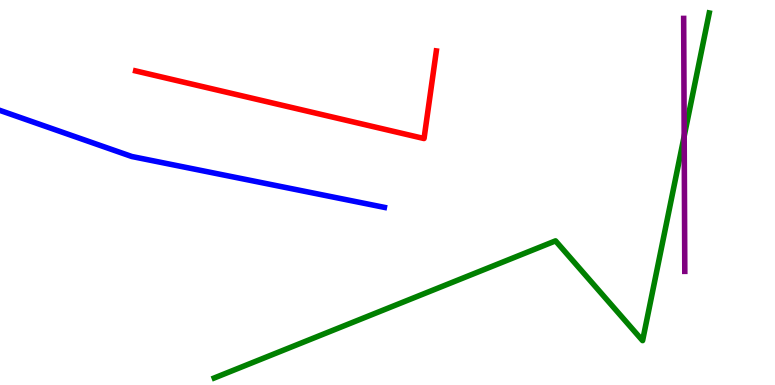[{'lines': ['blue', 'red'], 'intersections': []}, {'lines': ['green', 'red'], 'intersections': []}, {'lines': ['purple', 'red'], 'intersections': []}, {'lines': ['blue', 'green'], 'intersections': []}, {'lines': ['blue', 'purple'], 'intersections': []}, {'lines': ['green', 'purple'], 'intersections': [{'x': 8.83, 'y': 6.46}]}]